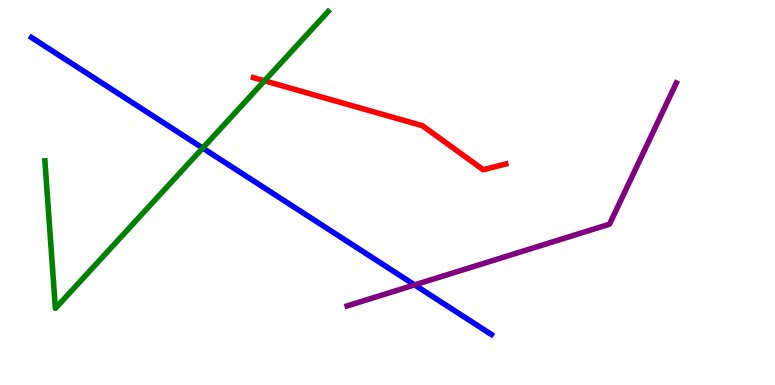[{'lines': ['blue', 'red'], 'intersections': []}, {'lines': ['green', 'red'], 'intersections': [{'x': 3.41, 'y': 7.9}]}, {'lines': ['purple', 'red'], 'intersections': []}, {'lines': ['blue', 'green'], 'intersections': [{'x': 2.62, 'y': 6.15}]}, {'lines': ['blue', 'purple'], 'intersections': [{'x': 5.35, 'y': 2.6}]}, {'lines': ['green', 'purple'], 'intersections': []}]